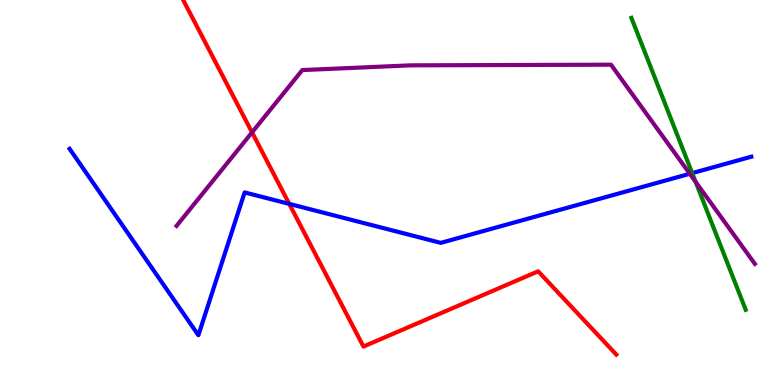[{'lines': ['blue', 'red'], 'intersections': [{'x': 3.73, 'y': 4.7}]}, {'lines': ['green', 'red'], 'intersections': []}, {'lines': ['purple', 'red'], 'intersections': [{'x': 3.25, 'y': 6.56}]}, {'lines': ['blue', 'green'], 'intersections': [{'x': 8.93, 'y': 5.5}]}, {'lines': ['blue', 'purple'], 'intersections': [{'x': 8.9, 'y': 5.49}]}, {'lines': ['green', 'purple'], 'intersections': [{'x': 8.98, 'y': 5.28}]}]